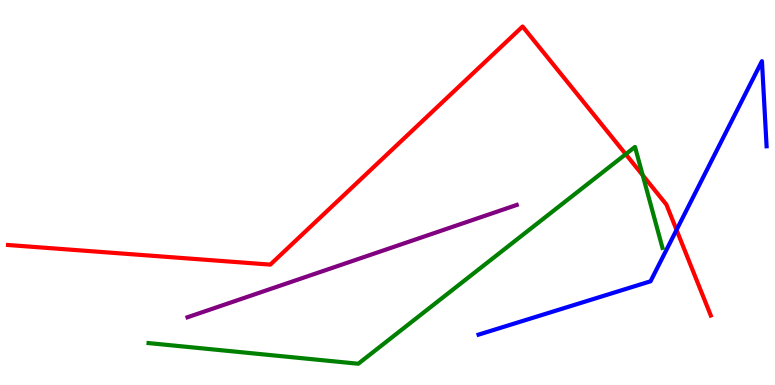[{'lines': ['blue', 'red'], 'intersections': [{'x': 8.73, 'y': 4.03}]}, {'lines': ['green', 'red'], 'intersections': [{'x': 8.07, 'y': 5.99}, {'x': 8.29, 'y': 5.45}]}, {'lines': ['purple', 'red'], 'intersections': []}, {'lines': ['blue', 'green'], 'intersections': []}, {'lines': ['blue', 'purple'], 'intersections': []}, {'lines': ['green', 'purple'], 'intersections': []}]